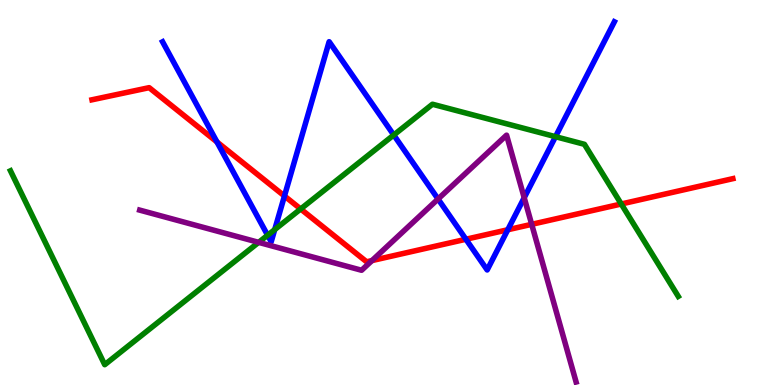[{'lines': ['blue', 'red'], 'intersections': [{'x': 2.8, 'y': 6.31}, {'x': 3.67, 'y': 4.91}, {'x': 6.01, 'y': 3.79}, {'x': 6.55, 'y': 4.03}]}, {'lines': ['green', 'red'], 'intersections': [{'x': 3.88, 'y': 4.57}, {'x': 8.02, 'y': 4.7}]}, {'lines': ['purple', 'red'], 'intersections': [{'x': 4.8, 'y': 3.23}, {'x': 6.86, 'y': 4.17}]}, {'lines': ['blue', 'green'], 'intersections': [{'x': 3.45, 'y': 3.89}, {'x': 3.54, 'y': 4.04}, {'x': 5.08, 'y': 6.49}, {'x': 7.17, 'y': 6.45}]}, {'lines': ['blue', 'purple'], 'intersections': [{'x': 5.65, 'y': 4.83}, {'x': 6.76, 'y': 4.86}]}, {'lines': ['green', 'purple'], 'intersections': [{'x': 3.34, 'y': 3.7}]}]